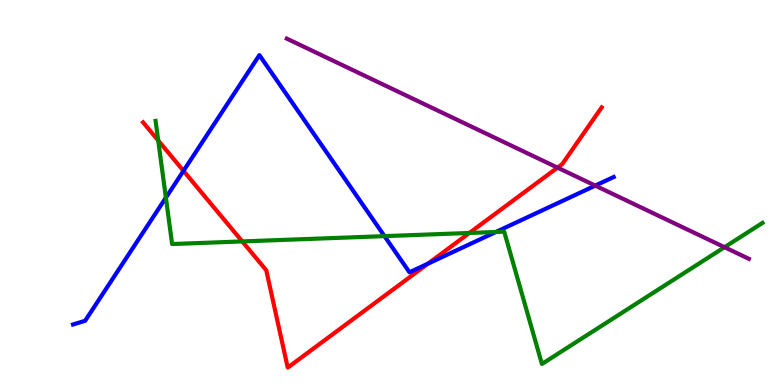[{'lines': ['blue', 'red'], 'intersections': [{'x': 2.37, 'y': 5.56}, {'x': 5.52, 'y': 3.15}]}, {'lines': ['green', 'red'], 'intersections': [{'x': 2.04, 'y': 6.35}, {'x': 3.13, 'y': 3.73}, {'x': 6.06, 'y': 3.95}]}, {'lines': ['purple', 'red'], 'intersections': [{'x': 7.19, 'y': 5.65}]}, {'lines': ['blue', 'green'], 'intersections': [{'x': 2.14, 'y': 4.87}, {'x': 4.96, 'y': 3.87}, {'x': 6.4, 'y': 3.97}]}, {'lines': ['blue', 'purple'], 'intersections': [{'x': 7.68, 'y': 5.18}]}, {'lines': ['green', 'purple'], 'intersections': [{'x': 9.35, 'y': 3.58}]}]